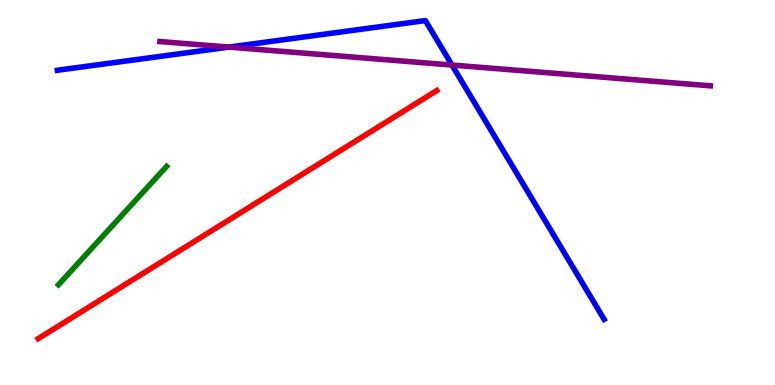[{'lines': ['blue', 'red'], 'intersections': []}, {'lines': ['green', 'red'], 'intersections': []}, {'lines': ['purple', 'red'], 'intersections': []}, {'lines': ['blue', 'green'], 'intersections': []}, {'lines': ['blue', 'purple'], 'intersections': [{'x': 2.95, 'y': 8.78}, {'x': 5.83, 'y': 8.31}]}, {'lines': ['green', 'purple'], 'intersections': []}]